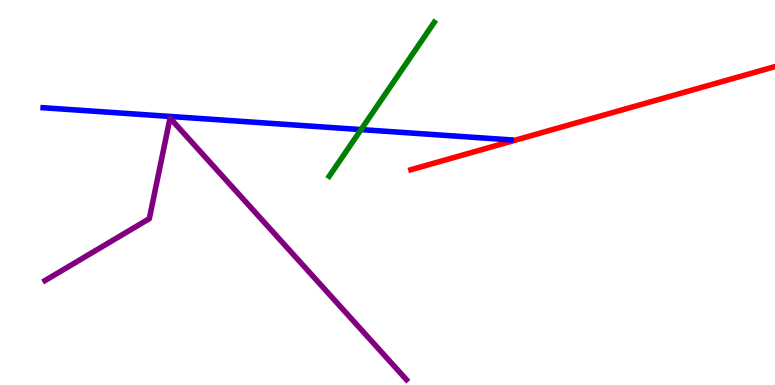[{'lines': ['blue', 'red'], 'intersections': []}, {'lines': ['green', 'red'], 'intersections': []}, {'lines': ['purple', 'red'], 'intersections': []}, {'lines': ['blue', 'green'], 'intersections': [{'x': 4.66, 'y': 6.63}]}, {'lines': ['blue', 'purple'], 'intersections': []}, {'lines': ['green', 'purple'], 'intersections': []}]